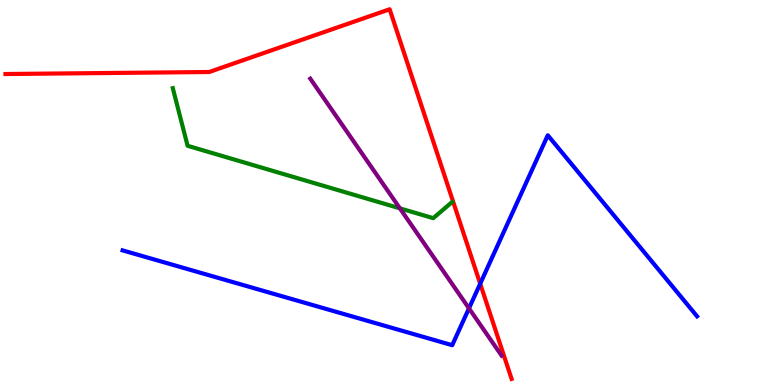[{'lines': ['blue', 'red'], 'intersections': [{'x': 6.2, 'y': 2.63}]}, {'lines': ['green', 'red'], 'intersections': []}, {'lines': ['purple', 'red'], 'intersections': []}, {'lines': ['blue', 'green'], 'intersections': []}, {'lines': ['blue', 'purple'], 'intersections': [{'x': 6.05, 'y': 1.99}]}, {'lines': ['green', 'purple'], 'intersections': [{'x': 5.16, 'y': 4.59}]}]